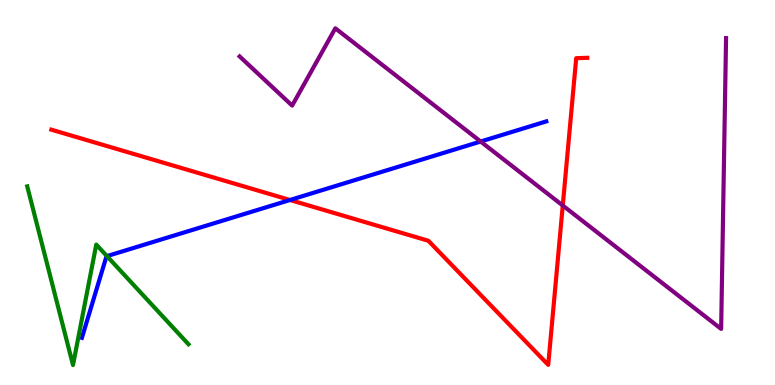[{'lines': ['blue', 'red'], 'intersections': [{'x': 3.74, 'y': 4.81}]}, {'lines': ['green', 'red'], 'intersections': []}, {'lines': ['purple', 'red'], 'intersections': [{'x': 7.26, 'y': 4.66}]}, {'lines': ['blue', 'green'], 'intersections': [{'x': 1.38, 'y': 3.35}]}, {'lines': ['blue', 'purple'], 'intersections': [{'x': 6.2, 'y': 6.32}]}, {'lines': ['green', 'purple'], 'intersections': []}]